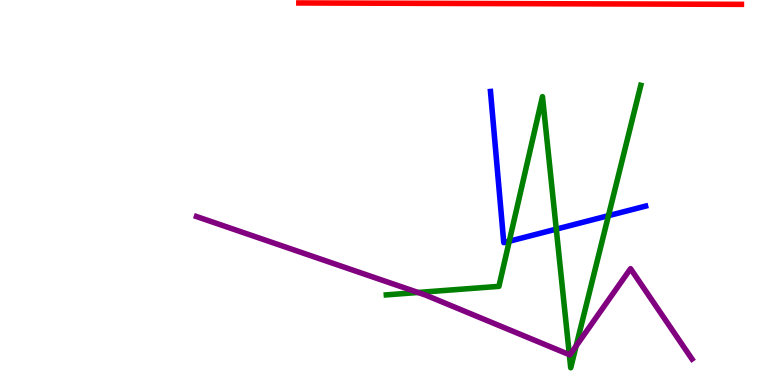[{'lines': ['blue', 'red'], 'intersections': []}, {'lines': ['green', 'red'], 'intersections': []}, {'lines': ['purple', 'red'], 'intersections': []}, {'lines': ['blue', 'green'], 'intersections': [{'x': 6.57, 'y': 3.73}, {'x': 7.18, 'y': 4.05}, {'x': 7.85, 'y': 4.4}]}, {'lines': ['blue', 'purple'], 'intersections': []}, {'lines': ['green', 'purple'], 'intersections': [{'x': 5.39, 'y': 2.4}, {'x': 7.35, 'y': 0.788}, {'x': 7.43, 'y': 1.01}]}]